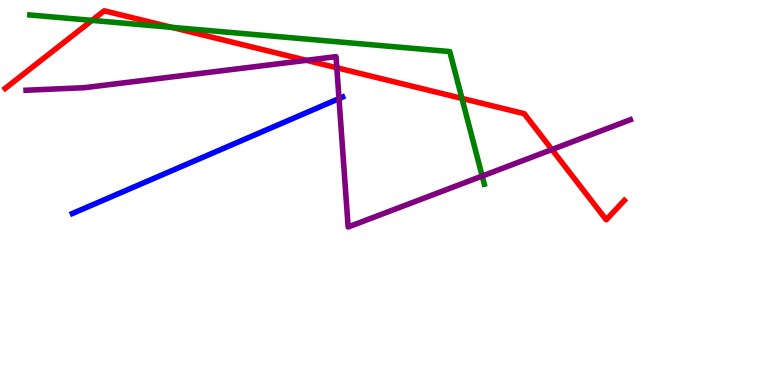[{'lines': ['blue', 'red'], 'intersections': []}, {'lines': ['green', 'red'], 'intersections': [{'x': 1.19, 'y': 9.47}, {'x': 2.22, 'y': 9.29}, {'x': 5.96, 'y': 7.44}]}, {'lines': ['purple', 'red'], 'intersections': [{'x': 3.95, 'y': 8.43}, {'x': 4.35, 'y': 8.24}, {'x': 7.12, 'y': 6.12}]}, {'lines': ['blue', 'green'], 'intersections': []}, {'lines': ['blue', 'purple'], 'intersections': [{'x': 4.37, 'y': 7.44}]}, {'lines': ['green', 'purple'], 'intersections': [{'x': 6.22, 'y': 5.43}]}]